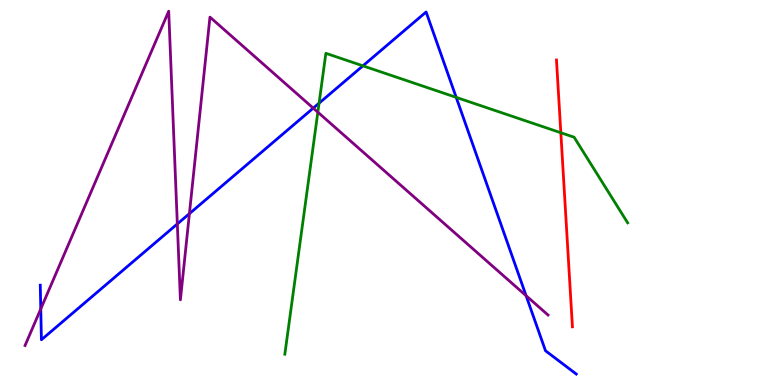[{'lines': ['blue', 'red'], 'intersections': []}, {'lines': ['green', 'red'], 'intersections': [{'x': 7.24, 'y': 6.55}]}, {'lines': ['purple', 'red'], 'intersections': []}, {'lines': ['blue', 'green'], 'intersections': [{'x': 4.12, 'y': 7.32}, {'x': 4.68, 'y': 8.29}, {'x': 5.89, 'y': 7.47}]}, {'lines': ['blue', 'purple'], 'intersections': [{'x': 0.526, 'y': 1.98}, {'x': 2.29, 'y': 4.18}, {'x': 2.44, 'y': 4.45}, {'x': 4.04, 'y': 7.19}, {'x': 6.79, 'y': 2.32}]}, {'lines': ['green', 'purple'], 'intersections': [{'x': 4.1, 'y': 7.09}]}]